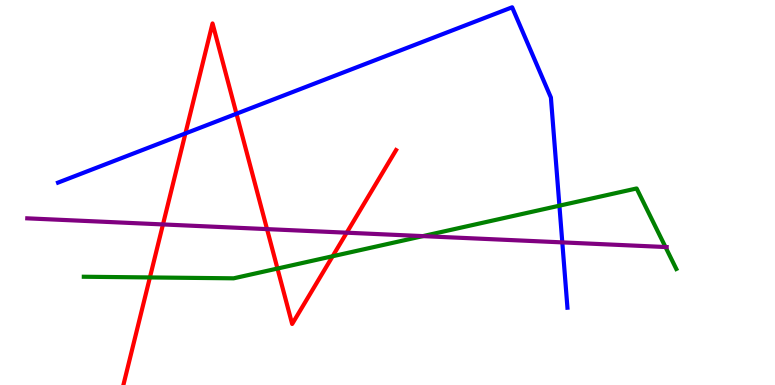[{'lines': ['blue', 'red'], 'intersections': [{'x': 2.39, 'y': 6.53}, {'x': 3.05, 'y': 7.05}]}, {'lines': ['green', 'red'], 'intersections': [{'x': 1.93, 'y': 2.79}, {'x': 3.58, 'y': 3.02}, {'x': 4.29, 'y': 3.34}]}, {'lines': ['purple', 'red'], 'intersections': [{'x': 2.1, 'y': 4.17}, {'x': 3.45, 'y': 4.05}, {'x': 4.47, 'y': 3.96}]}, {'lines': ['blue', 'green'], 'intersections': [{'x': 7.22, 'y': 4.66}]}, {'lines': ['blue', 'purple'], 'intersections': [{'x': 7.26, 'y': 3.7}]}, {'lines': ['green', 'purple'], 'intersections': [{'x': 5.46, 'y': 3.87}, {'x': 8.59, 'y': 3.58}]}]